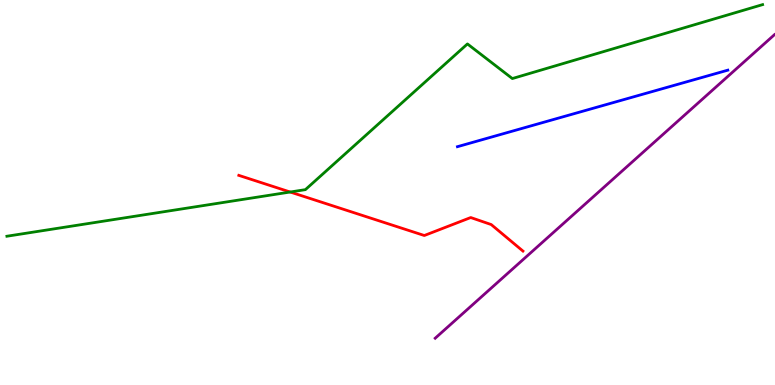[{'lines': ['blue', 'red'], 'intersections': []}, {'lines': ['green', 'red'], 'intersections': [{'x': 3.74, 'y': 5.01}]}, {'lines': ['purple', 'red'], 'intersections': []}, {'lines': ['blue', 'green'], 'intersections': []}, {'lines': ['blue', 'purple'], 'intersections': []}, {'lines': ['green', 'purple'], 'intersections': []}]